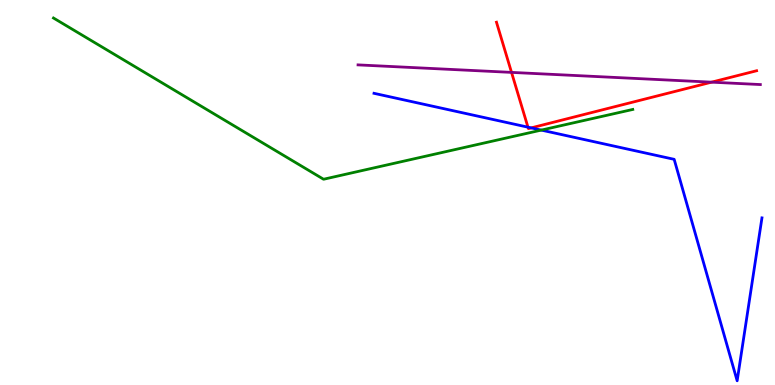[{'lines': ['blue', 'red'], 'intersections': [{'x': 6.81, 'y': 6.7}, {'x': 6.85, 'y': 6.68}]}, {'lines': ['green', 'red'], 'intersections': []}, {'lines': ['purple', 'red'], 'intersections': [{'x': 6.6, 'y': 8.12}, {'x': 9.18, 'y': 7.87}]}, {'lines': ['blue', 'green'], 'intersections': [{'x': 6.98, 'y': 6.62}]}, {'lines': ['blue', 'purple'], 'intersections': []}, {'lines': ['green', 'purple'], 'intersections': []}]